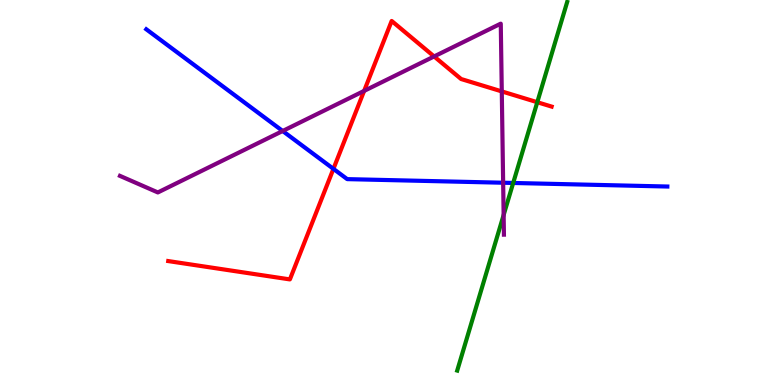[{'lines': ['blue', 'red'], 'intersections': [{'x': 4.3, 'y': 5.61}]}, {'lines': ['green', 'red'], 'intersections': [{'x': 6.93, 'y': 7.35}]}, {'lines': ['purple', 'red'], 'intersections': [{'x': 4.7, 'y': 7.64}, {'x': 5.6, 'y': 8.53}, {'x': 6.47, 'y': 7.63}]}, {'lines': ['blue', 'green'], 'intersections': [{'x': 6.62, 'y': 5.25}]}, {'lines': ['blue', 'purple'], 'intersections': [{'x': 3.65, 'y': 6.6}, {'x': 6.49, 'y': 5.25}]}, {'lines': ['green', 'purple'], 'intersections': [{'x': 6.5, 'y': 4.42}]}]